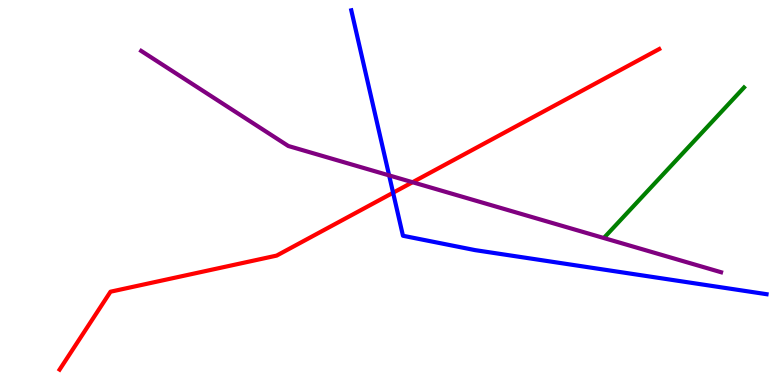[{'lines': ['blue', 'red'], 'intersections': [{'x': 5.07, 'y': 4.99}]}, {'lines': ['green', 'red'], 'intersections': []}, {'lines': ['purple', 'red'], 'intersections': [{'x': 5.32, 'y': 5.27}]}, {'lines': ['blue', 'green'], 'intersections': []}, {'lines': ['blue', 'purple'], 'intersections': [{'x': 5.02, 'y': 5.44}]}, {'lines': ['green', 'purple'], 'intersections': []}]